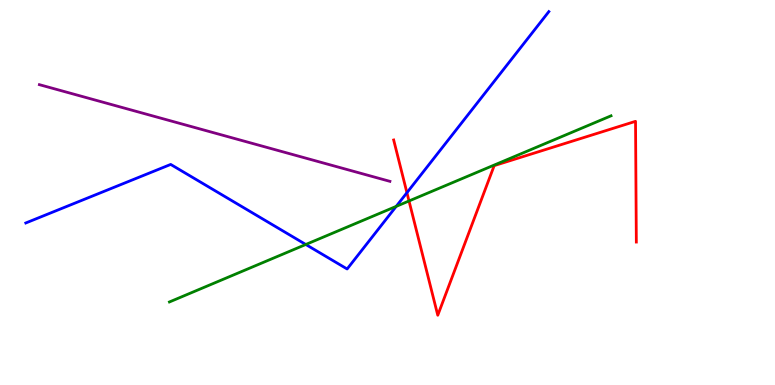[{'lines': ['blue', 'red'], 'intersections': [{'x': 5.25, 'y': 5.0}]}, {'lines': ['green', 'red'], 'intersections': [{'x': 5.28, 'y': 4.78}]}, {'lines': ['purple', 'red'], 'intersections': []}, {'lines': ['blue', 'green'], 'intersections': [{'x': 3.95, 'y': 3.65}, {'x': 5.11, 'y': 4.64}]}, {'lines': ['blue', 'purple'], 'intersections': []}, {'lines': ['green', 'purple'], 'intersections': []}]